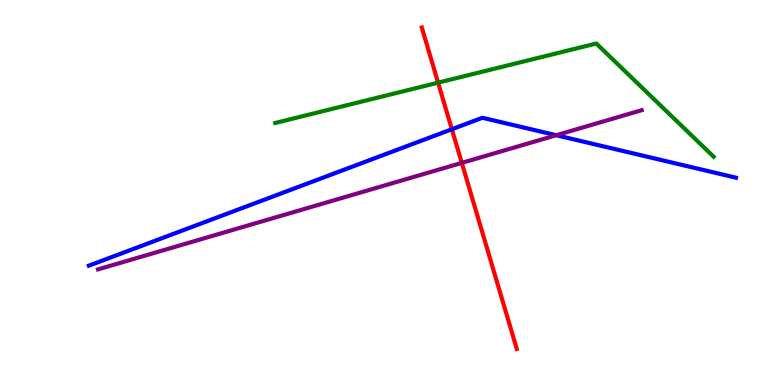[{'lines': ['blue', 'red'], 'intersections': [{'x': 5.83, 'y': 6.64}]}, {'lines': ['green', 'red'], 'intersections': [{'x': 5.65, 'y': 7.85}]}, {'lines': ['purple', 'red'], 'intersections': [{'x': 5.96, 'y': 5.77}]}, {'lines': ['blue', 'green'], 'intersections': []}, {'lines': ['blue', 'purple'], 'intersections': [{'x': 7.18, 'y': 6.49}]}, {'lines': ['green', 'purple'], 'intersections': []}]